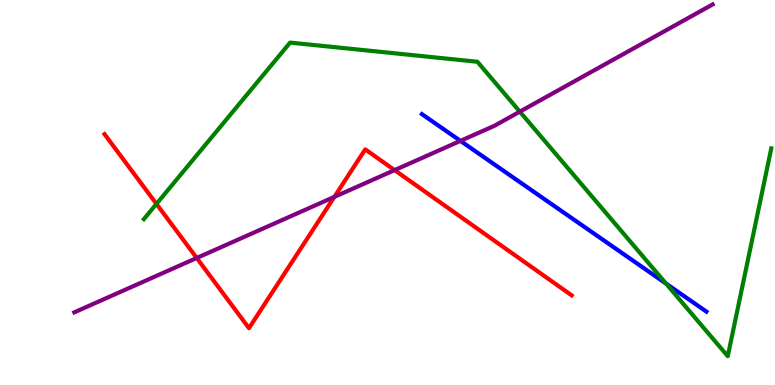[{'lines': ['blue', 'red'], 'intersections': []}, {'lines': ['green', 'red'], 'intersections': [{'x': 2.02, 'y': 4.7}]}, {'lines': ['purple', 'red'], 'intersections': [{'x': 2.54, 'y': 3.3}, {'x': 4.31, 'y': 4.89}, {'x': 5.09, 'y': 5.58}]}, {'lines': ['blue', 'green'], 'intersections': [{'x': 8.59, 'y': 2.64}]}, {'lines': ['blue', 'purple'], 'intersections': [{'x': 5.94, 'y': 6.34}]}, {'lines': ['green', 'purple'], 'intersections': [{'x': 6.71, 'y': 7.1}]}]